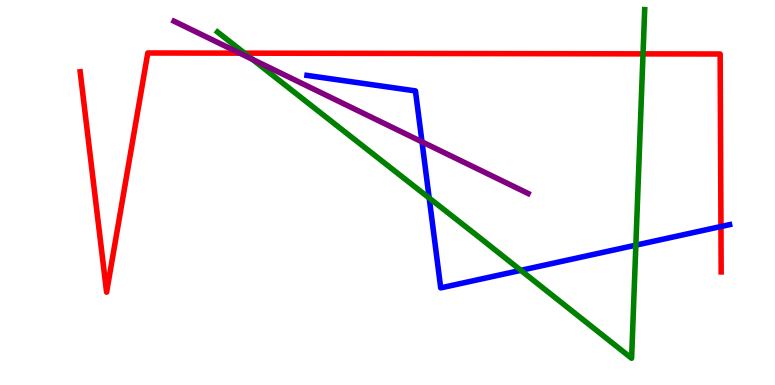[{'lines': ['blue', 'red'], 'intersections': [{'x': 9.3, 'y': 4.12}]}, {'lines': ['green', 'red'], 'intersections': [{'x': 3.15, 'y': 8.62}, {'x': 8.3, 'y': 8.6}]}, {'lines': ['purple', 'red'], 'intersections': [{'x': 3.09, 'y': 8.62}]}, {'lines': ['blue', 'green'], 'intersections': [{'x': 5.54, 'y': 4.86}, {'x': 6.72, 'y': 2.98}, {'x': 8.2, 'y': 3.63}]}, {'lines': ['blue', 'purple'], 'intersections': [{'x': 5.45, 'y': 6.32}]}, {'lines': ['green', 'purple'], 'intersections': [{'x': 3.26, 'y': 8.46}]}]